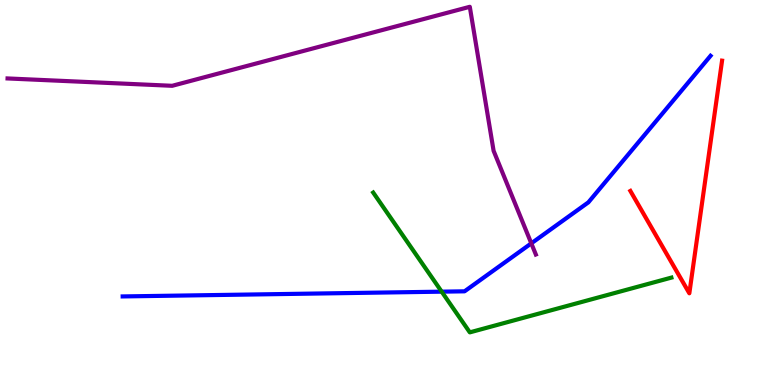[{'lines': ['blue', 'red'], 'intersections': []}, {'lines': ['green', 'red'], 'intersections': []}, {'lines': ['purple', 'red'], 'intersections': []}, {'lines': ['blue', 'green'], 'intersections': [{'x': 5.7, 'y': 2.42}]}, {'lines': ['blue', 'purple'], 'intersections': [{'x': 6.86, 'y': 3.68}]}, {'lines': ['green', 'purple'], 'intersections': []}]